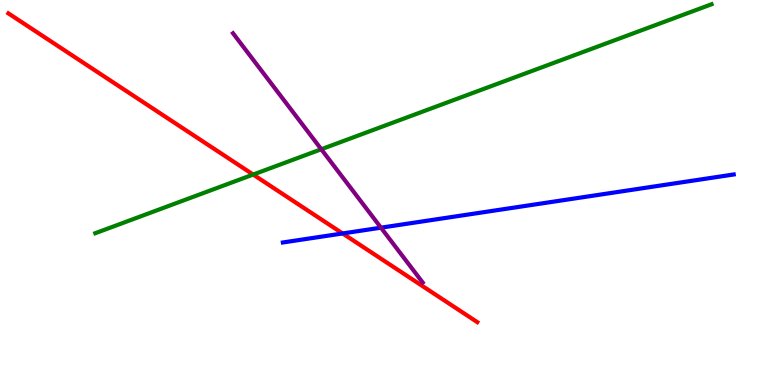[{'lines': ['blue', 'red'], 'intersections': [{'x': 4.42, 'y': 3.94}]}, {'lines': ['green', 'red'], 'intersections': [{'x': 3.27, 'y': 5.47}]}, {'lines': ['purple', 'red'], 'intersections': []}, {'lines': ['blue', 'green'], 'intersections': []}, {'lines': ['blue', 'purple'], 'intersections': [{'x': 4.92, 'y': 4.09}]}, {'lines': ['green', 'purple'], 'intersections': [{'x': 4.15, 'y': 6.12}]}]